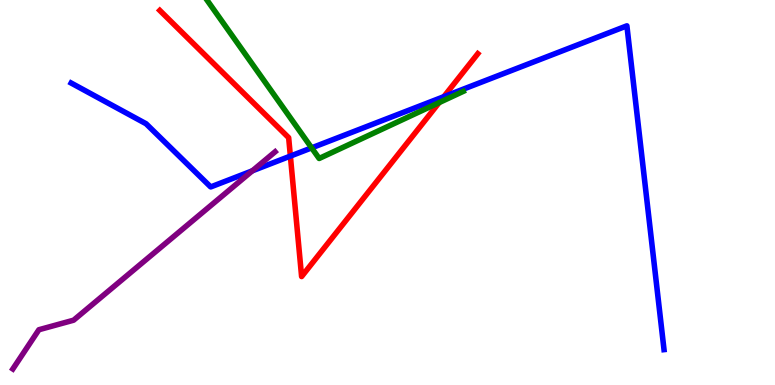[{'lines': ['blue', 'red'], 'intersections': [{'x': 3.75, 'y': 5.95}, {'x': 5.73, 'y': 7.49}]}, {'lines': ['green', 'red'], 'intersections': [{'x': 5.67, 'y': 7.34}]}, {'lines': ['purple', 'red'], 'intersections': []}, {'lines': ['blue', 'green'], 'intersections': [{'x': 4.02, 'y': 6.16}]}, {'lines': ['blue', 'purple'], 'intersections': [{'x': 3.26, 'y': 5.56}]}, {'lines': ['green', 'purple'], 'intersections': []}]